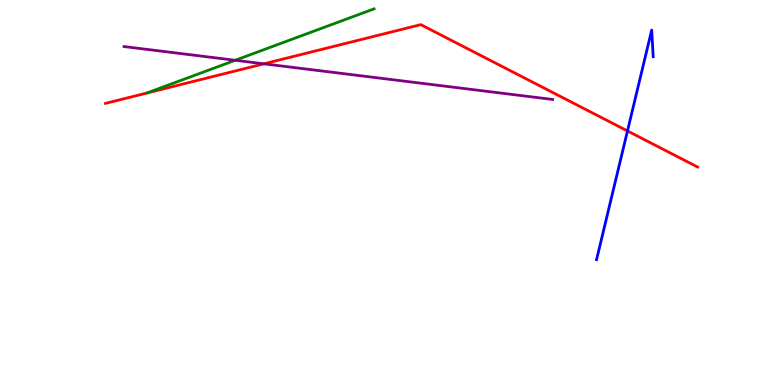[{'lines': ['blue', 'red'], 'intersections': [{'x': 8.1, 'y': 6.6}]}, {'lines': ['green', 'red'], 'intersections': []}, {'lines': ['purple', 'red'], 'intersections': [{'x': 3.41, 'y': 8.34}]}, {'lines': ['blue', 'green'], 'intersections': []}, {'lines': ['blue', 'purple'], 'intersections': []}, {'lines': ['green', 'purple'], 'intersections': [{'x': 3.04, 'y': 8.43}]}]